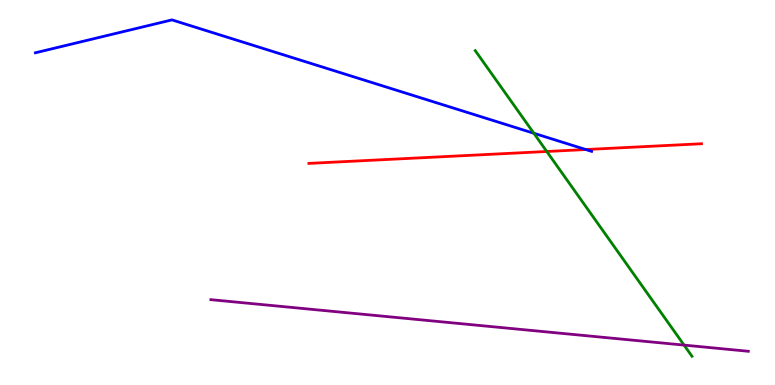[{'lines': ['blue', 'red'], 'intersections': [{'x': 7.56, 'y': 6.12}]}, {'lines': ['green', 'red'], 'intersections': [{'x': 7.06, 'y': 6.07}]}, {'lines': ['purple', 'red'], 'intersections': []}, {'lines': ['blue', 'green'], 'intersections': [{'x': 6.89, 'y': 6.54}]}, {'lines': ['blue', 'purple'], 'intersections': []}, {'lines': ['green', 'purple'], 'intersections': [{'x': 8.83, 'y': 1.04}]}]